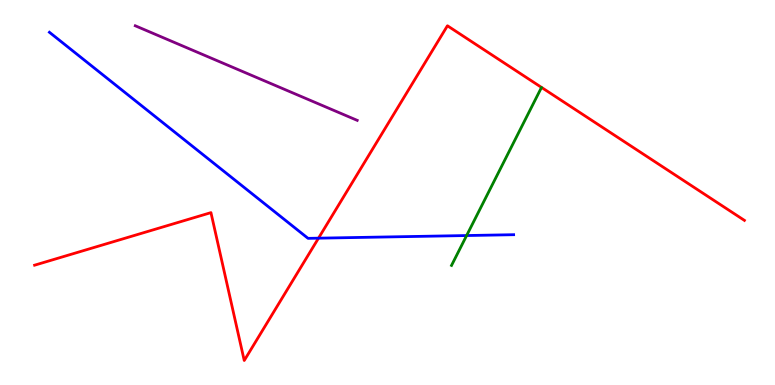[{'lines': ['blue', 'red'], 'intersections': [{'x': 4.11, 'y': 3.81}]}, {'lines': ['green', 'red'], 'intersections': []}, {'lines': ['purple', 'red'], 'intersections': []}, {'lines': ['blue', 'green'], 'intersections': [{'x': 6.02, 'y': 3.88}]}, {'lines': ['blue', 'purple'], 'intersections': []}, {'lines': ['green', 'purple'], 'intersections': []}]